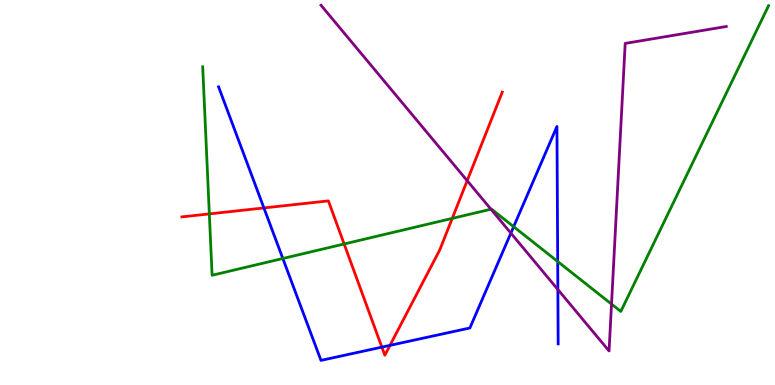[{'lines': ['blue', 'red'], 'intersections': [{'x': 3.41, 'y': 4.6}, {'x': 4.93, 'y': 0.984}, {'x': 5.03, 'y': 1.03}]}, {'lines': ['green', 'red'], 'intersections': [{'x': 2.7, 'y': 4.44}, {'x': 4.44, 'y': 3.66}, {'x': 5.84, 'y': 4.33}]}, {'lines': ['purple', 'red'], 'intersections': [{'x': 6.03, 'y': 5.31}]}, {'lines': ['blue', 'green'], 'intersections': [{'x': 3.65, 'y': 3.29}, {'x': 6.63, 'y': 4.11}, {'x': 7.2, 'y': 3.21}]}, {'lines': ['blue', 'purple'], 'intersections': [{'x': 6.59, 'y': 3.95}, {'x': 7.2, 'y': 2.48}]}, {'lines': ['green', 'purple'], 'intersections': [{'x': 6.33, 'y': 4.57}, {'x': 7.89, 'y': 2.1}]}]